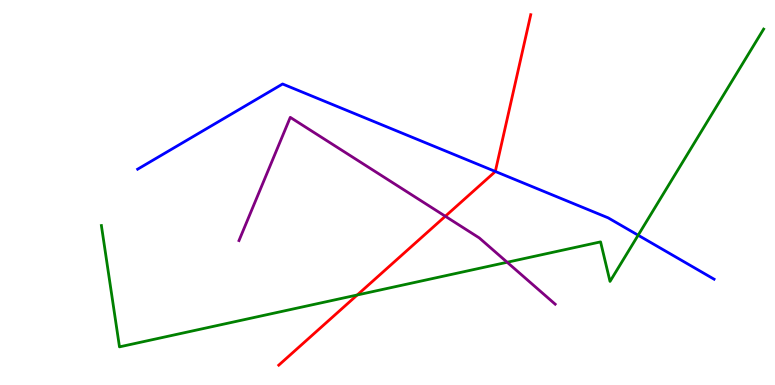[{'lines': ['blue', 'red'], 'intersections': [{'x': 6.39, 'y': 5.55}]}, {'lines': ['green', 'red'], 'intersections': [{'x': 4.61, 'y': 2.34}]}, {'lines': ['purple', 'red'], 'intersections': [{'x': 5.75, 'y': 4.38}]}, {'lines': ['blue', 'green'], 'intersections': [{'x': 8.23, 'y': 3.89}]}, {'lines': ['blue', 'purple'], 'intersections': []}, {'lines': ['green', 'purple'], 'intersections': [{'x': 6.54, 'y': 3.19}]}]